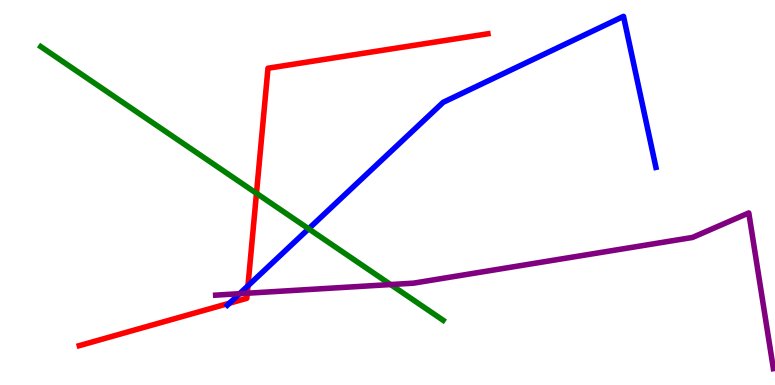[{'lines': ['blue', 'red'], 'intersections': [{'x': 2.96, 'y': 2.12}, {'x': 3.2, 'y': 2.58}]}, {'lines': ['green', 'red'], 'intersections': [{'x': 3.31, 'y': 4.98}]}, {'lines': ['purple', 'red'], 'intersections': [{'x': 3.19, 'y': 2.38}]}, {'lines': ['blue', 'green'], 'intersections': [{'x': 3.98, 'y': 4.06}]}, {'lines': ['blue', 'purple'], 'intersections': [{'x': 3.09, 'y': 2.37}]}, {'lines': ['green', 'purple'], 'intersections': [{'x': 5.04, 'y': 2.61}]}]